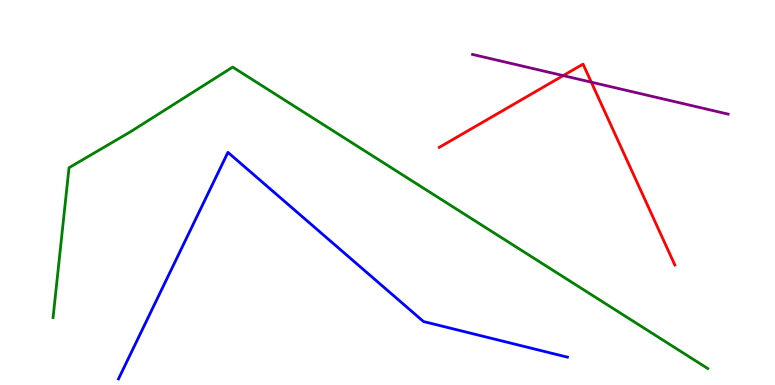[{'lines': ['blue', 'red'], 'intersections': []}, {'lines': ['green', 'red'], 'intersections': []}, {'lines': ['purple', 'red'], 'intersections': [{'x': 7.27, 'y': 8.04}, {'x': 7.63, 'y': 7.87}]}, {'lines': ['blue', 'green'], 'intersections': []}, {'lines': ['blue', 'purple'], 'intersections': []}, {'lines': ['green', 'purple'], 'intersections': []}]